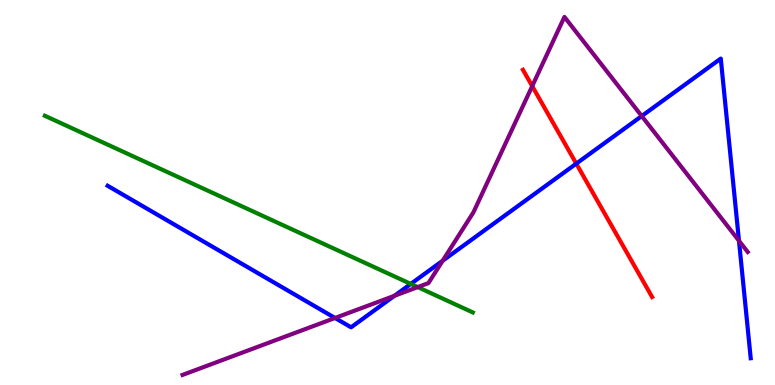[{'lines': ['blue', 'red'], 'intersections': [{'x': 7.44, 'y': 5.75}]}, {'lines': ['green', 'red'], 'intersections': []}, {'lines': ['purple', 'red'], 'intersections': [{'x': 6.87, 'y': 7.76}]}, {'lines': ['blue', 'green'], 'intersections': [{'x': 5.3, 'y': 2.63}]}, {'lines': ['blue', 'purple'], 'intersections': [{'x': 4.32, 'y': 1.74}, {'x': 5.09, 'y': 2.32}, {'x': 5.71, 'y': 3.23}, {'x': 8.28, 'y': 6.99}, {'x': 9.54, 'y': 3.75}]}, {'lines': ['green', 'purple'], 'intersections': [{'x': 5.39, 'y': 2.54}]}]